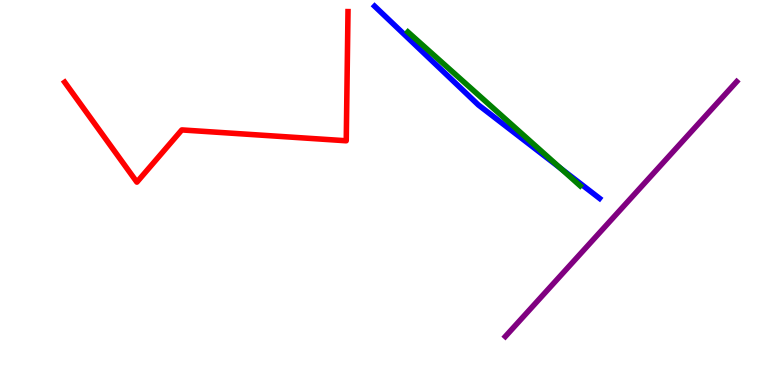[{'lines': ['blue', 'red'], 'intersections': []}, {'lines': ['green', 'red'], 'intersections': []}, {'lines': ['purple', 'red'], 'intersections': []}, {'lines': ['blue', 'green'], 'intersections': [{'x': 7.24, 'y': 5.62}]}, {'lines': ['blue', 'purple'], 'intersections': []}, {'lines': ['green', 'purple'], 'intersections': []}]